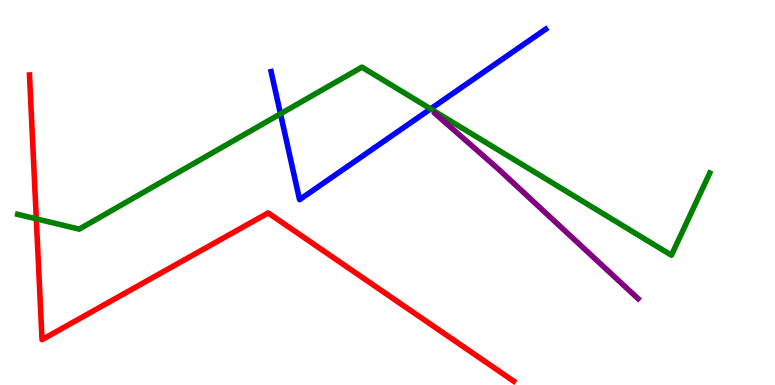[{'lines': ['blue', 'red'], 'intersections': []}, {'lines': ['green', 'red'], 'intersections': [{'x': 0.468, 'y': 4.32}]}, {'lines': ['purple', 'red'], 'intersections': []}, {'lines': ['blue', 'green'], 'intersections': [{'x': 3.62, 'y': 7.04}, {'x': 5.56, 'y': 7.17}]}, {'lines': ['blue', 'purple'], 'intersections': []}, {'lines': ['green', 'purple'], 'intersections': []}]